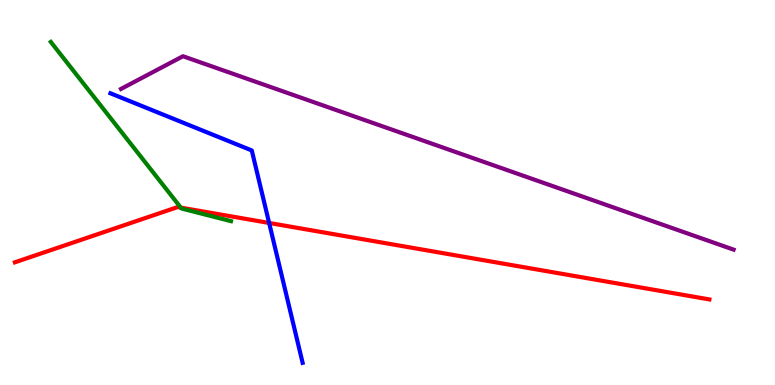[{'lines': ['blue', 'red'], 'intersections': [{'x': 3.47, 'y': 4.21}]}, {'lines': ['green', 'red'], 'intersections': [{'x': 2.33, 'y': 4.61}]}, {'lines': ['purple', 'red'], 'intersections': []}, {'lines': ['blue', 'green'], 'intersections': []}, {'lines': ['blue', 'purple'], 'intersections': []}, {'lines': ['green', 'purple'], 'intersections': []}]